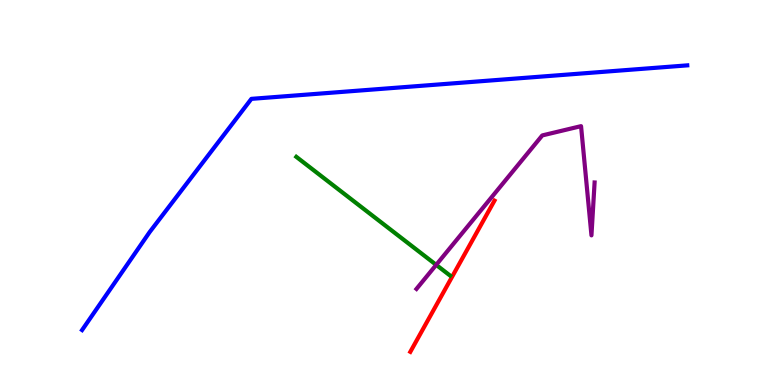[{'lines': ['blue', 'red'], 'intersections': []}, {'lines': ['green', 'red'], 'intersections': []}, {'lines': ['purple', 'red'], 'intersections': []}, {'lines': ['blue', 'green'], 'intersections': []}, {'lines': ['blue', 'purple'], 'intersections': []}, {'lines': ['green', 'purple'], 'intersections': [{'x': 5.63, 'y': 3.12}]}]